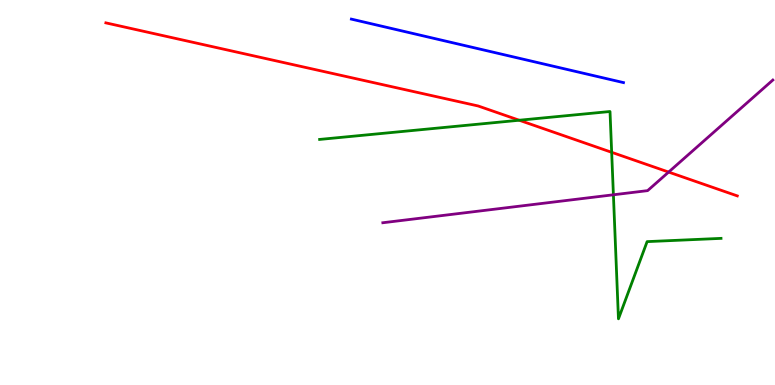[{'lines': ['blue', 'red'], 'intersections': []}, {'lines': ['green', 'red'], 'intersections': [{'x': 6.7, 'y': 6.88}, {'x': 7.89, 'y': 6.04}]}, {'lines': ['purple', 'red'], 'intersections': [{'x': 8.63, 'y': 5.53}]}, {'lines': ['blue', 'green'], 'intersections': []}, {'lines': ['blue', 'purple'], 'intersections': []}, {'lines': ['green', 'purple'], 'intersections': [{'x': 7.91, 'y': 4.94}]}]